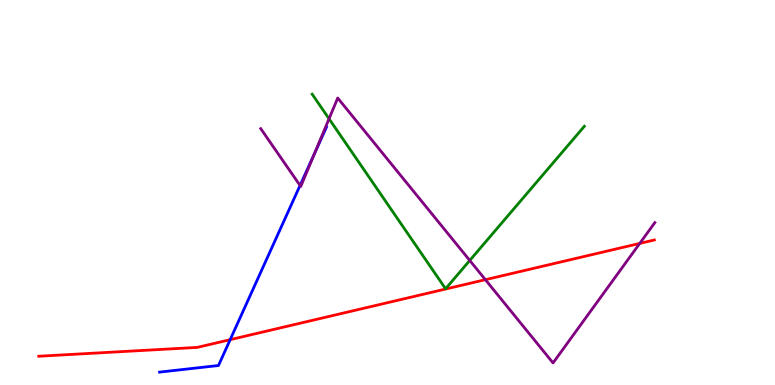[{'lines': ['blue', 'red'], 'intersections': [{'x': 2.97, 'y': 1.18}]}, {'lines': ['green', 'red'], 'intersections': []}, {'lines': ['purple', 'red'], 'intersections': [{'x': 6.26, 'y': 2.74}, {'x': 8.25, 'y': 3.68}]}, {'lines': ['blue', 'green'], 'intersections': []}, {'lines': ['blue', 'purple'], 'intersections': [{'x': 3.87, 'y': 5.18}, {'x': 4.06, 'y': 6.02}]}, {'lines': ['green', 'purple'], 'intersections': [{'x': 4.25, 'y': 6.91}, {'x': 6.06, 'y': 3.23}]}]